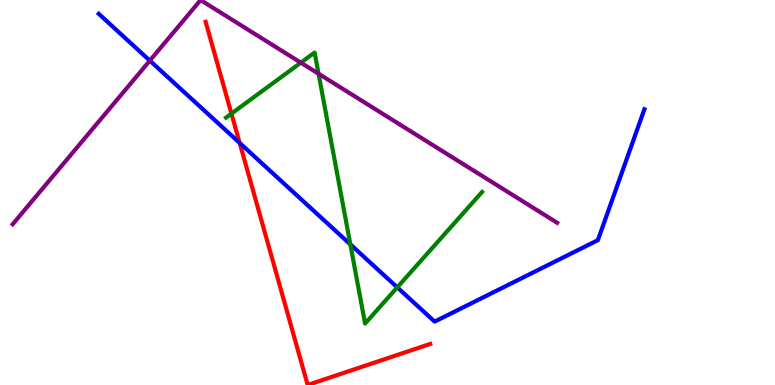[{'lines': ['blue', 'red'], 'intersections': [{'x': 3.09, 'y': 6.29}]}, {'lines': ['green', 'red'], 'intersections': [{'x': 2.99, 'y': 7.05}]}, {'lines': ['purple', 'red'], 'intersections': []}, {'lines': ['blue', 'green'], 'intersections': [{'x': 4.52, 'y': 3.65}, {'x': 5.13, 'y': 2.54}]}, {'lines': ['blue', 'purple'], 'intersections': [{'x': 1.93, 'y': 8.43}]}, {'lines': ['green', 'purple'], 'intersections': [{'x': 3.88, 'y': 8.37}, {'x': 4.11, 'y': 8.08}]}]